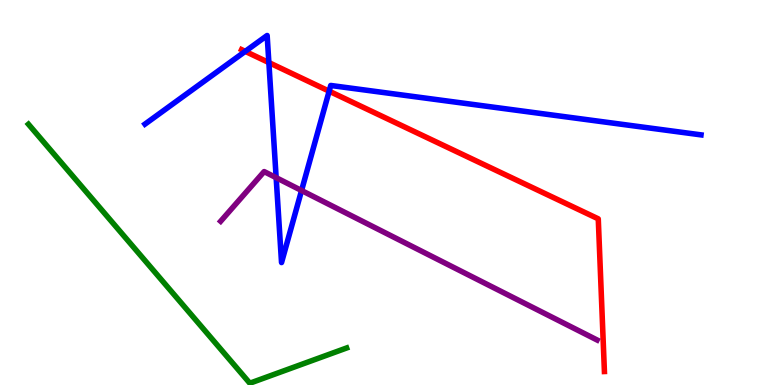[{'lines': ['blue', 'red'], 'intersections': [{'x': 3.16, 'y': 8.67}, {'x': 3.47, 'y': 8.37}, {'x': 4.25, 'y': 7.63}]}, {'lines': ['green', 'red'], 'intersections': []}, {'lines': ['purple', 'red'], 'intersections': []}, {'lines': ['blue', 'green'], 'intersections': []}, {'lines': ['blue', 'purple'], 'intersections': [{'x': 3.56, 'y': 5.39}, {'x': 3.89, 'y': 5.05}]}, {'lines': ['green', 'purple'], 'intersections': []}]